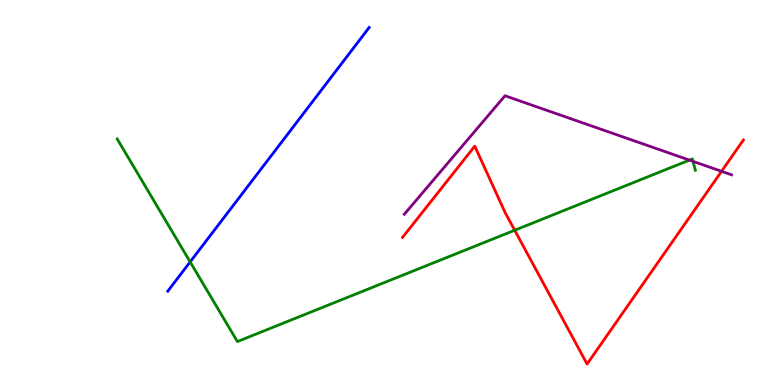[{'lines': ['blue', 'red'], 'intersections': []}, {'lines': ['green', 'red'], 'intersections': [{'x': 6.64, 'y': 4.02}]}, {'lines': ['purple', 'red'], 'intersections': [{'x': 9.31, 'y': 5.55}]}, {'lines': ['blue', 'green'], 'intersections': [{'x': 2.45, 'y': 3.2}]}, {'lines': ['blue', 'purple'], 'intersections': []}, {'lines': ['green', 'purple'], 'intersections': [{'x': 8.9, 'y': 5.84}, {'x': 8.94, 'y': 5.81}]}]